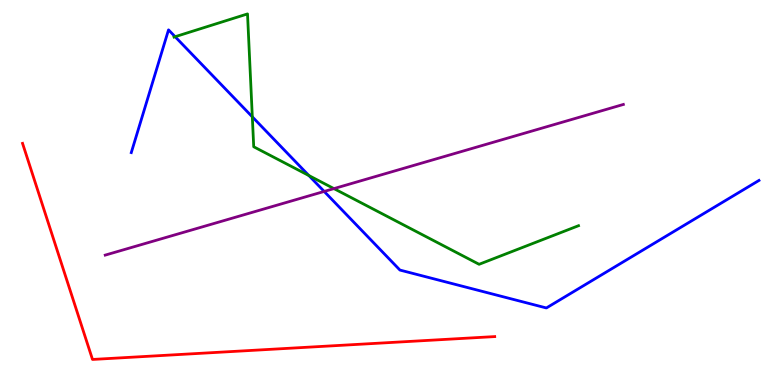[{'lines': ['blue', 'red'], 'intersections': []}, {'lines': ['green', 'red'], 'intersections': []}, {'lines': ['purple', 'red'], 'intersections': []}, {'lines': ['blue', 'green'], 'intersections': [{'x': 2.26, 'y': 9.05}, {'x': 3.26, 'y': 6.97}, {'x': 3.99, 'y': 5.44}]}, {'lines': ['blue', 'purple'], 'intersections': [{'x': 4.18, 'y': 5.03}]}, {'lines': ['green', 'purple'], 'intersections': [{'x': 4.31, 'y': 5.1}]}]